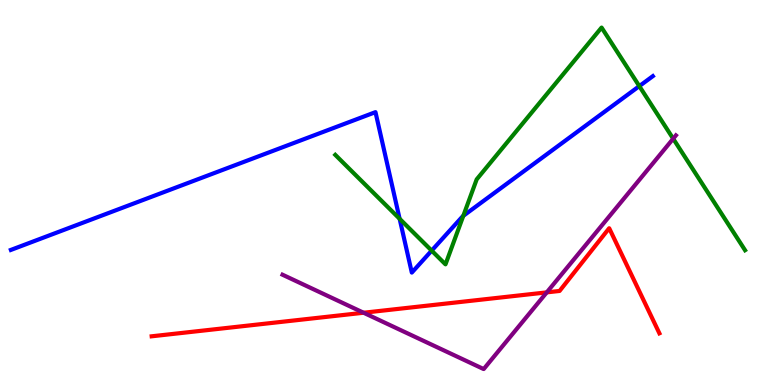[{'lines': ['blue', 'red'], 'intersections': []}, {'lines': ['green', 'red'], 'intersections': []}, {'lines': ['purple', 'red'], 'intersections': [{'x': 4.69, 'y': 1.88}, {'x': 7.06, 'y': 2.41}]}, {'lines': ['blue', 'green'], 'intersections': [{'x': 5.16, 'y': 4.32}, {'x': 5.57, 'y': 3.49}, {'x': 5.98, 'y': 4.39}, {'x': 8.25, 'y': 7.76}]}, {'lines': ['blue', 'purple'], 'intersections': []}, {'lines': ['green', 'purple'], 'intersections': [{'x': 8.69, 'y': 6.4}]}]